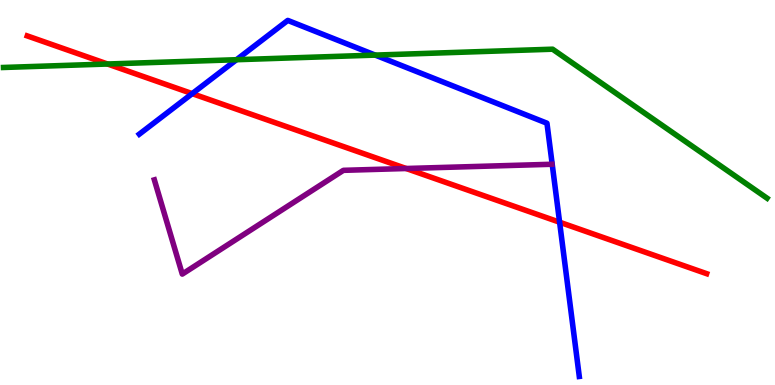[{'lines': ['blue', 'red'], 'intersections': [{'x': 2.48, 'y': 7.57}, {'x': 7.22, 'y': 4.23}]}, {'lines': ['green', 'red'], 'intersections': [{'x': 1.39, 'y': 8.34}]}, {'lines': ['purple', 'red'], 'intersections': [{'x': 5.24, 'y': 5.62}]}, {'lines': ['blue', 'green'], 'intersections': [{'x': 3.05, 'y': 8.45}, {'x': 4.84, 'y': 8.57}]}, {'lines': ['blue', 'purple'], 'intersections': []}, {'lines': ['green', 'purple'], 'intersections': []}]